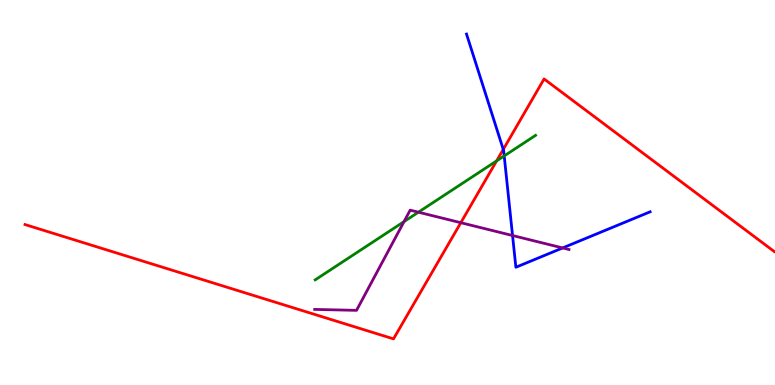[{'lines': ['blue', 'red'], 'intersections': [{'x': 6.49, 'y': 6.12}]}, {'lines': ['green', 'red'], 'intersections': [{'x': 6.41, 'y': 5.82}]}, {'lines': ['purple', 'red'], 'intersections': [{'x': 5.95, 'y': 4.22}]}, {'lines': ['blue', 'green'], 'intersections': [{'x': 6.51, 'y': 5.95}]}, {'lines': ['blue', 'purple'], 'intersections': [{'x': 6.61, 'y': 3.88}, {'x': 7.26, 'y': 3.56}]}, {'lines': ['green', 'purple'], 'intersections': [{'x': 5.21, 'y': 4.24}, {'x': 5.4, 'y': 4.49}]}]